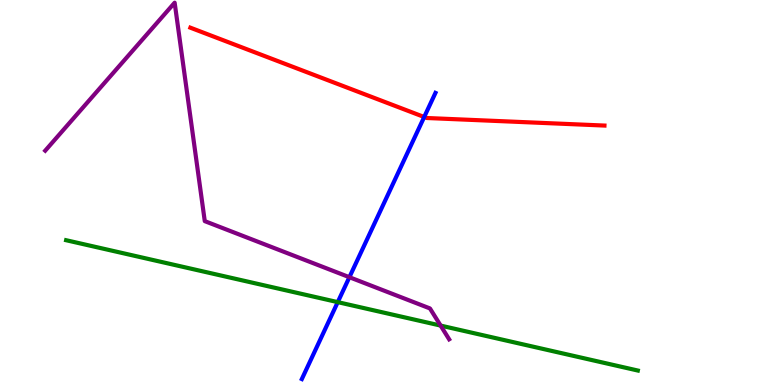[{'lines': ['blue', 'red'], 'intersections': [{'x': 5.47, 'y': 6.96}]}, {'lines': ['green', 'red'], 'intersections': []}, {'lines': ['purple', 'red'], 'intersections': []}, {'lines': ['blue', 'green'], 'intersections': [{'x': 4.36, 'y': 2.15}]}, {'lines': ['blue', 'purple'], 'intersections': [{'x': 4.51, 'y': 2.8}]}, {'lines': ['green', 'purple'], 'intersections': [{'x': 5.69, 'y': 1.54}]}]